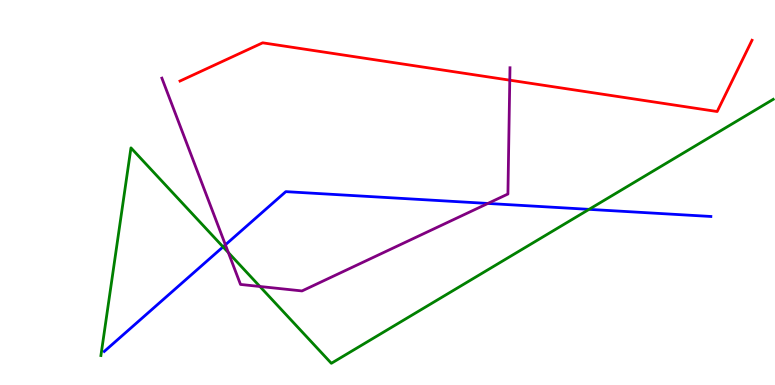[{'lines': ['blue', 'red'], 'intersections': []}, {'lines': ['green', 'red'], 'intersections': []}, {'lines': ['purple', 'red'], 'intersections': [{'x': 6.58, 'y': 7.92}]}, {'lines': ['blue', 'green'], 'intersections': [{'x': 2.88, 'y': 3.59}, {'x': 7.6, 'y': 4.56}]}, {'lines': ['blue', 'purple'], 'intersections': [{'x': 2.91, 'y': 3.64}, {'x': 6.3, 'y': 4.72}]}, {'lines': ['green', 'purple'], 'intersections': [{'x': 2.95, 'y': 3.44}, {'x': 3.35, 'y': 2.56}]}]